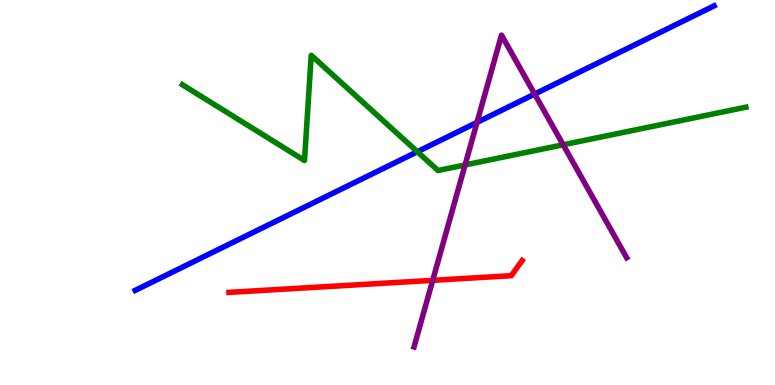[{'lines': ['blue', 'red'], 'intersections': []}, {'lines': ['green', 'red'], 'intersections': []}, {'lines': ['purple', 'red'], 'intersections': [{'x': 5.58, 'y': 2.72}]}, {'lines': ['blue', 'green'], 'intersections': [{'x': 5.39, 'y': 6.06}]}, {'lines': ['blue', 'purple'], 'intersections': [{'x': 6.16, 'y': 6.82}, {'x': 6.9, 'y': 7.56}]}, {'lines': ['green', 'purple'], 'intersections': [{'x': 6.0, 'y': 5.72}, {'x': 7.27, 'y': 6.24}]}]